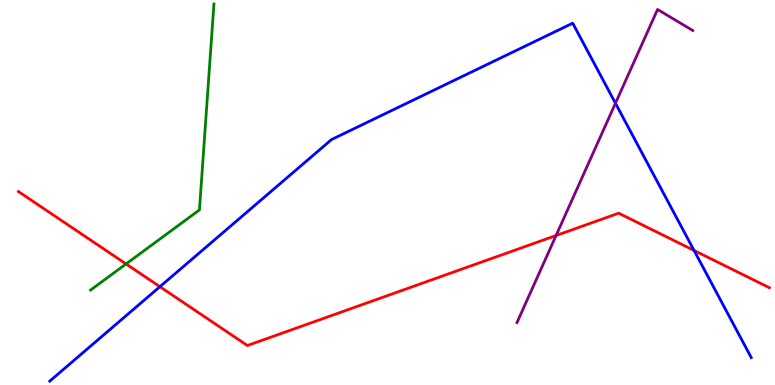[{'lines': ['blue', 'red'], 'intersections': [{'x': 2.06, 'y': 2.55}, {'x': 8.96, 'y': 3.49}]}, {'lines': ['green', 'red'], 'intersections': [{'x': 1.63, 'y': 3.14}]}, {'lines': ['purple', 'red'], 'intersections': [{'x': 7.18, 'y': 3.88}]}, {'lines': ['blue', 'green'], 'intersections': []}, {'lines': ['blue', 'purple'], 'intersections': [{'x': 7.94, 'y': 7.32}]}, {'lines': ['green', 'purple'], 'intersections': []}]